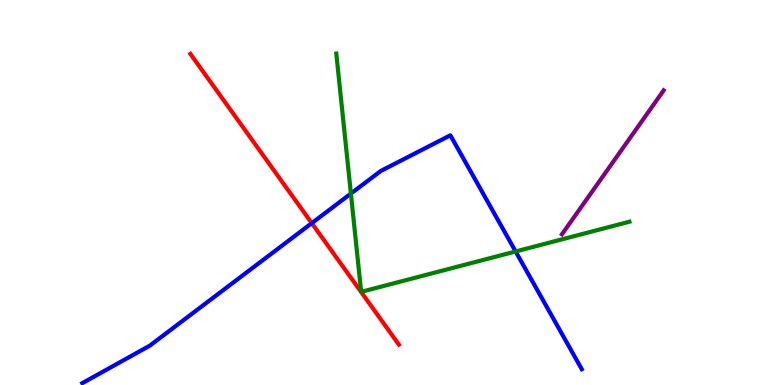[{'lines': ['blue', 'red'], 'intersections': [{'x': 4.02, 'y': 4.2}]}, {'lines': ['green', 'red'], 'intersections': []}, {'lines': ['purple', 'red'], 'intersections': []}, {'lines': ['blue', 'green'], 'intersections': [{'x': 4.53, 'y': 4.97}, {'x': 6.65, 'y': 3.47}]}, {'lines': ['blue', 'purple'], 'intersections': []}, {'lines': ['green', 'purple'], 'intersections': []}]